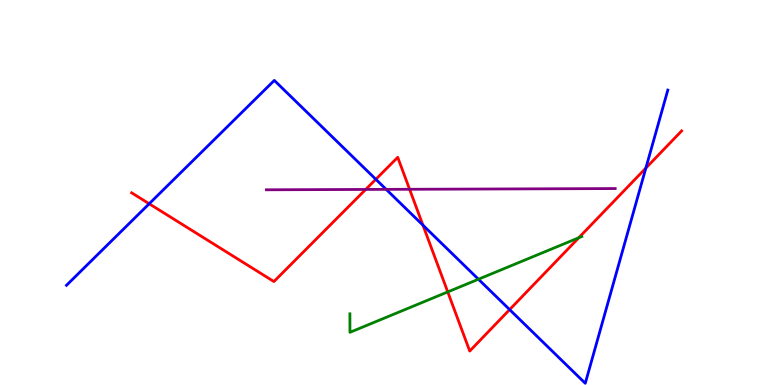[{'lines': ['blue', 'red'], 'intersections': [{'x': 1.93, 'y': 4.71}, {'x': 4.85, 'y': 5.34}, {'x': 5.46, 'y': 4.15}, {'x': 6.58, 'y': 1.96}, {'x': 8.33, 'y': 5.63}]}, {'lines': ['green', 'red'], 'intersections': [{'x': 5.78, 'y': 2.42}, {'x': 7.47, 'y': 3.82}]}, {'lines': ['purple', 'red'], 'intersections': [{'x': 4.72, 'y': 5.08}, {'x': 5.29, 'y': 5.08}]}, {'lines': ['blue', 'green'], 'intersections': [{'x': 6.17, 'y': 2.75}]}, {'lines': ['blue', 'purple'], 'intersections': [{'x': 4.98, 'y': 5.08}]}, {'lines': ['green', 'purple'], 'intersections': []}]